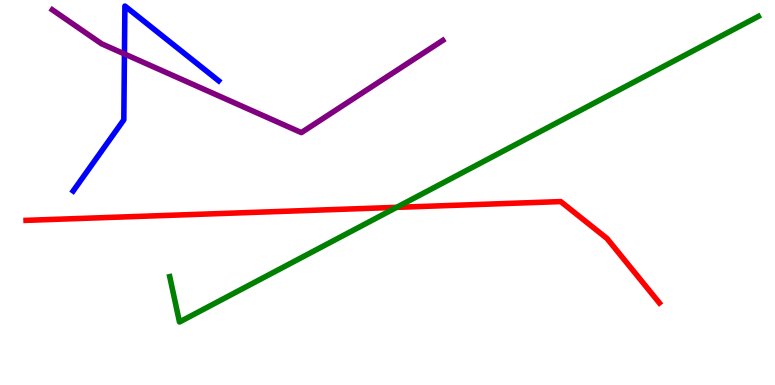[{'lines': ['blue', 'red'], 'intersections': []}, {'lines': ['green', 'red'], 'intersections': [{'x': 5.12, 'y': 4.61}]}, {'lines': ['purple', 'red'], 'intersections': []}, {'lines': ['blue', 'green'], 'intersections': []}, {'lines': ['blue', 'purple'], 'intersections': [{'x': 1.61, 'y': 8.6}]}, {'lines': ['green', 'purple'], 'intersections': []}]